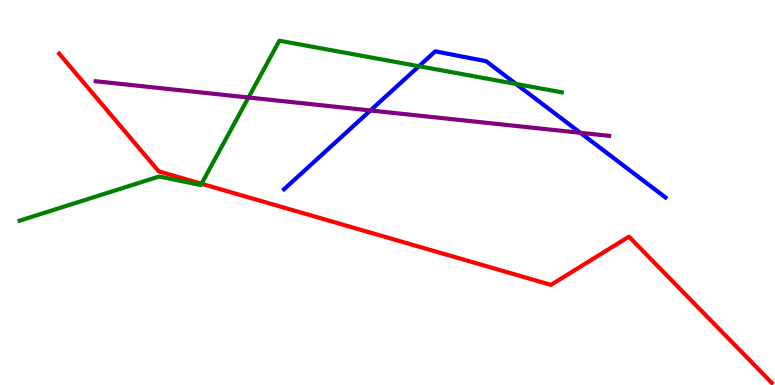[{'lines': ['blue', 'red'], 'intersections': []}, {'lines': ['green', 'red'], 'intersections': [{'x': 2.6, 'y': 5.23}]}, {'lines': ['purple', 'red'], 'intersections': []}, {'lines': ['blue', 'green'], 'intersections': [{'x': 5.41, 'y': 8.28}, {'x': 6.66, 'y': 7.82}]}, {'lines': ['blue', 'purple'], 'intersections': [{'x': 4.78, 'y': 7.13}, {'x': 7.49, 'y': 6.55}]}, {'lines': ['green', 'purple'], 'intersections': [{'x': 3.21, 'y': 7.47}]}]